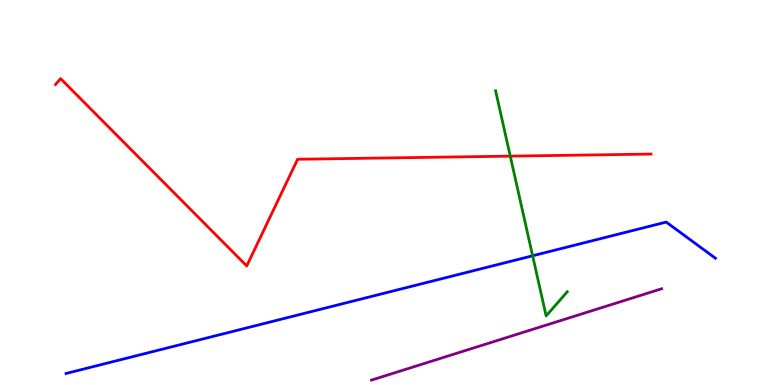[{'lines': ['blue', 'red'], 'intersections': []}, {'lines': ['green', 'red'], 'intersections': [{'x': 6.58, 'y': 5.94}]}, {'lines': ['purple', 'red'], 'intersections': []}, {'lines': ['blue', 'green'], 'intersections': [{'x': 6.87, 'y': 3.36}]}, {'lines': ['blue', 'purple'], 'intersections': []}, {'lines': ['green', 'purple'], 'intersections': []}]